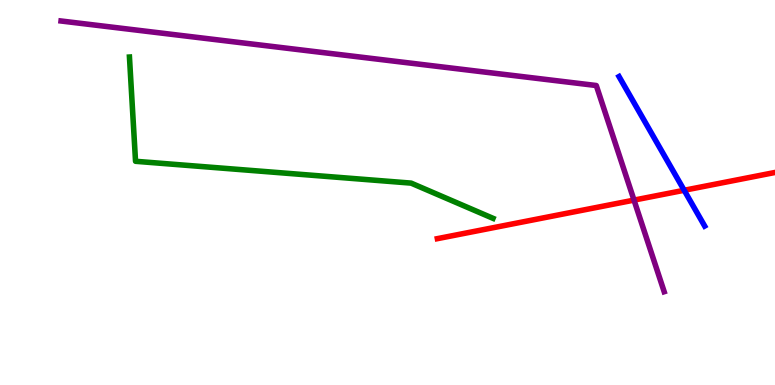[{'lines': ['blue', 'red'], 'intersections': [{'x': 8.83, 'y': 5.06}]}, {'lines': ['green', 'red'], 'intersections': []}, {'lines': ['purple', 'red'], 'intersections': [{'x': 8.18, 'y': 4.8}]}, {'lines': ['blue', 'green'], 'intersections': []}, {'lines': ['blue', 'purple'], 'intersections': []}, {'lines': ['green', 'purple'], 'intersections': []}]